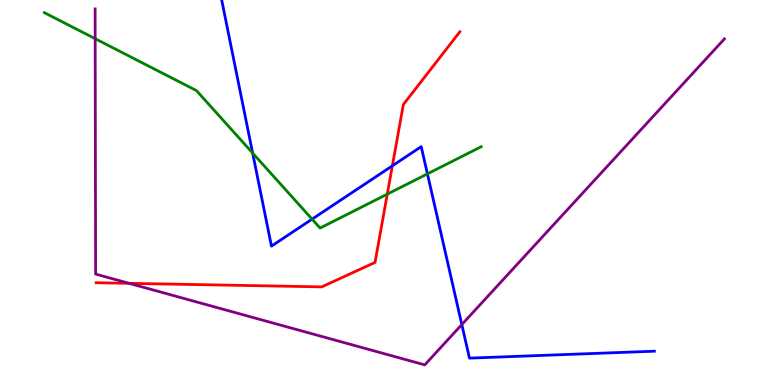[{'lines': ['blue', 'red'], 'intersections': [{'x': 5.06, 'y': 5.69}]}, {'lines': ['green', 'red'], 'intersections': [{'x': 5.0, 'y': 4.96}]}, {'lines': ['purple', 'red'], 'intersections': [{'x': 1.67, 'y': 2.64}]}, {'lines': ['blue', 'green'], 'intersections': [{'x': 3.26, 'y': 6.02}, {'x': 4.03, 'y': 4.31}, {'x': 5.52, 'y': 5.48}]}, {'lines': ['blue', 'purple'], 'intersections': [{'x': 5.96, 'y': 1.57}]}, {'lines': ['green', 'purple'], 'intersections': [{'x': 1.23, 'y': 8.99}]}]